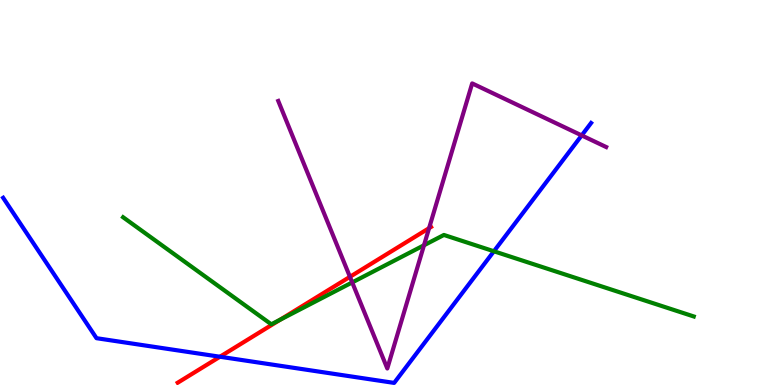[{'lines': ['blue', 'red'], 'intersections': [{'x': 2.84, 'y': 0.734}]}, {'lines': ['green', 'red'], 'intersections': [{'x': 3.61, 'y': 1.7}]}, {'lines': ['purple', 'red'], 'intersections': [{'x': 4.52, 'y': 2.81}, {'x': 5.54, 'y': 4.07}]}, {'lines': ['blue', 'green'], 'intersections': [{'x': 6.37, 'y': 3.47}]}, {'lines': ['blue', 'purple'], 'intersections': [{'x': 7.51, 'y': 6.48}]}, {'lines': ['green', 'purple'], 'intersections': [{'x': 4.54, 'y': 2.66}, {'x': 5.47, 'y': 3.63}]}]